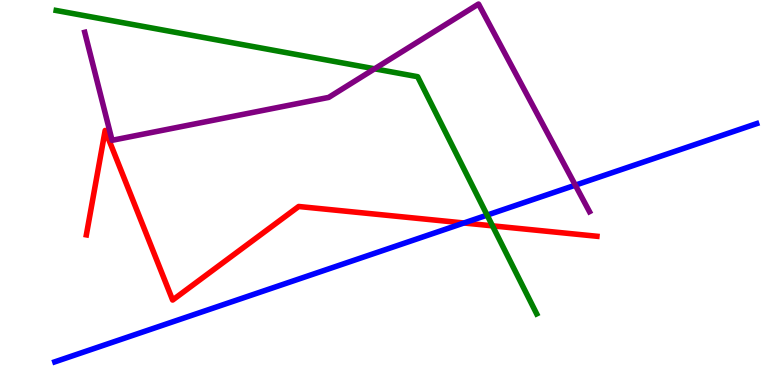[{'lines': ['blue', 'red'], 'intersections': [{'x': 5.99, 'y': 4.21}]}, {'lines': ['green', 'red'], 'intersections': [{'x': 6.35, 'y': 4.13}]}, {'lines': ['purple', 'red'], 'intersections': []}, {'lines': ['blue', 'green'], 'intersections': [{'x': 6.29, 'y': 4.41}]}, {'lines': ['blue', 'purple'], 'intersections': [{'x': 7.42, 'y': 5.19}]}, {'lines': ['green', 'purple'], 'intersections': [{'x': 4.83, 'y': 8.21}]}]